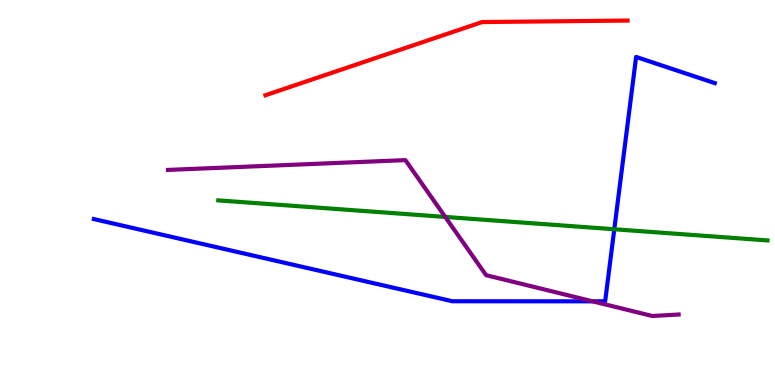[{'lines': ['blue', 'red'], 'intersections': []}, {'lines': ['green', 'red'], 'intersections': []}, {'lines': ['purple', 'red'], 'intersections': []}, {'lines': ['blue', 'green'], 'intersections': [{'x': 7.93, 'y': 4.05}]}, {'lines': ['blue', 'purple'], 'intersections': [{'x': 7.65, 'y': 2.17}]}, {'lines': ['green', 'purple'], 'intersections': [{'x': 5.74, 'y': 4.37}]}]